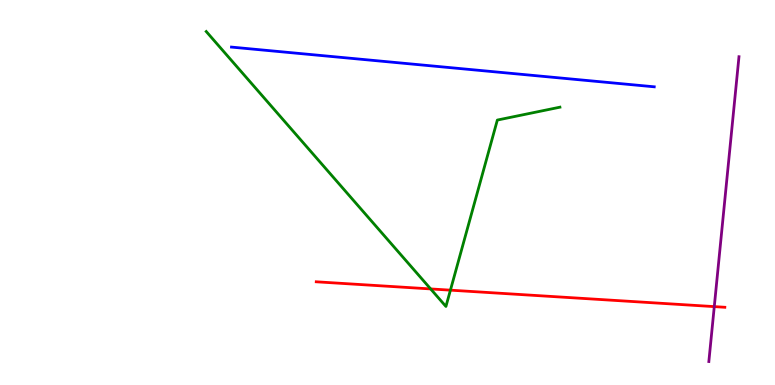[{'lines': ['blue', 'red'], 'intersections': []}, {'lines': ['green', 'red'], 'intersections': [{'x': 5.56, 'y': 2.5}, {'x': 5.81, 'y': 2.46}]}, {'lines': ['purple', 'red'], 'intersections': [{'x': 9.22, 'y': 2.04}]}, {'lines': ['blue', 'green'], 'intersections': []}, {'lines': ['blue', 'purple'], 'intersections': []}, {'lines': ['green', 'purple'], 'intersections': []}]